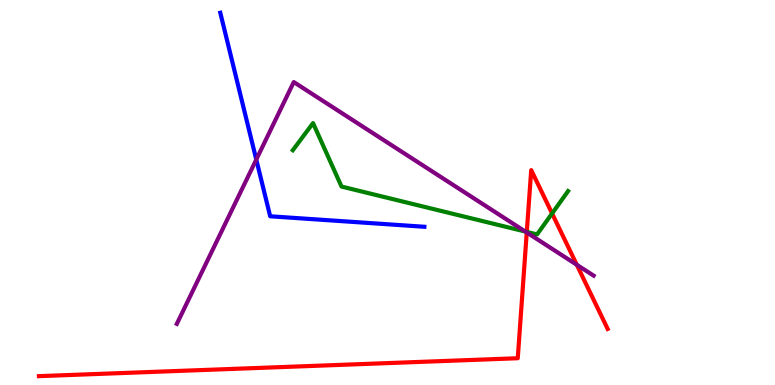[{'lines': ['blue', 'red'], 'intersections': []}, {'lines': ['green', 'red'], 'intersections': [{'x': 6.8, 'y': 3.98}, {'x': 7.12, 'y': 4.46}]}, {'lines': ['purple', 'red'], 'intersections': [{'x': 6.8, 'y': 3.96}, {'x': 7.44, 'y': 3.12}]}, {'lines': ['blue', 'green'], 'intersections': []}, {'lines': ['blue', 'purple'], 'intersections': [{'x': 3.31, 'y': 5.86}]}, {'lines': ['green', 'purple'], 'intersections': [{'x': 6.78, 'y': 3.99}]}]